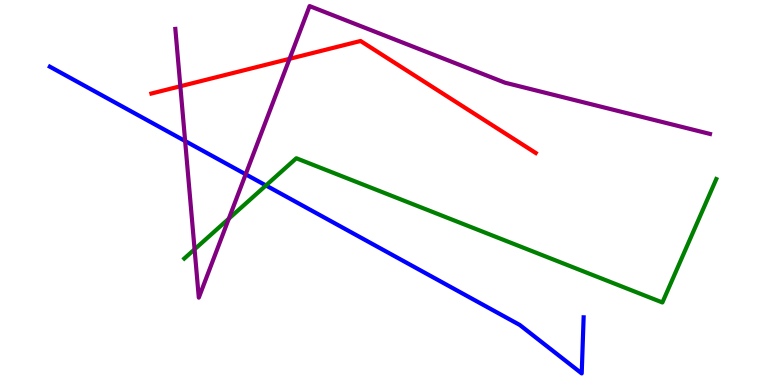[{'lines': ['blue', 'red'], 'intersections': []}, {'lines': ['green', 'red'], 'intersections': []}, {'lines': ['purple', 'red'], 'intersections': [{'x': 2.33, 'y': 7.76}, {'x': 3.74, 'y': 8.47}]}, {'lines': ['blue', 'green'], 'intersections': [{'x': 3.43, 'y': 5.18}]}, {'lines': ['blue', 'purple'], 'intersections': [{'x': 2.39, 'y': 6.34}, {'x': 3.17, 'y': 5.47}]}, {'lines': ['green', 'purple'], 'intersections': [{'x': 2.51, 'y': 3.52}, {'x': 2.95, 'y': 4.32}]}]